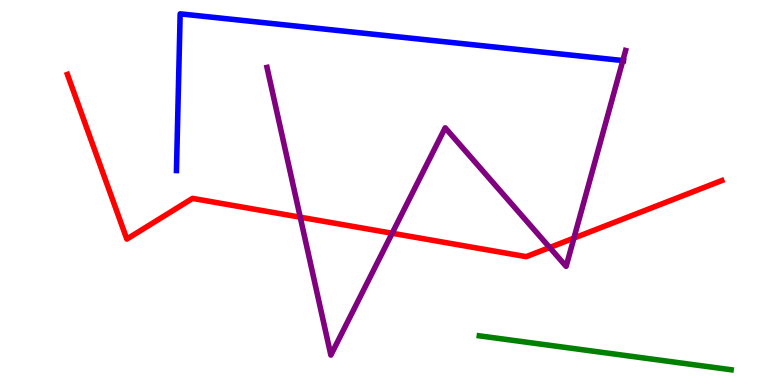[{'lines': ['blue', 'red'], 'intersections': []}, {'lines': ['green', 'red'], 'intersections': []}, {'lines': ['purple', 'red'], 'intersections': [{'x': 3.87, 'y': 4.36}, {'x': 5.06, 'y': 3.94}, {'x': 7.09, 'y': 3.57}, {'x': 7.41, 'y': 3.82}]}, {'lines': ['blue', 'green'], 'intersections': []}, {'lines': ['blue', 'purple'], 'intersections': [{'x': 8.04, 'y': 8.43}]}, {'lines': ['green', 'purple'], 'intersections': []}]